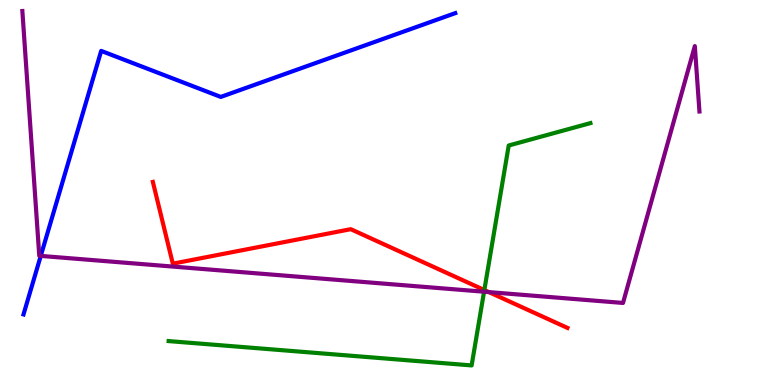[{'lines': ['blue', 'red'], 'intersections': []}, {'lines': ['green', 'red'], 'intersections': [{'x': 6.25, 'y': 2.47}]}, {'lines': ['purple', 'red'], 'intersections': [{'x': 6.31, 'y': 2.41}]}, {'lines': ['blue', 'green'], 'intersections': []}, {'lines': ['blue', 'purple'], 'intersections': [{'x': 0.526, 'y': 3.35}]}, {'lines': ['green', 'purple'], 'intersections': [{'x': 6.25, 'y': 2.42}]}]